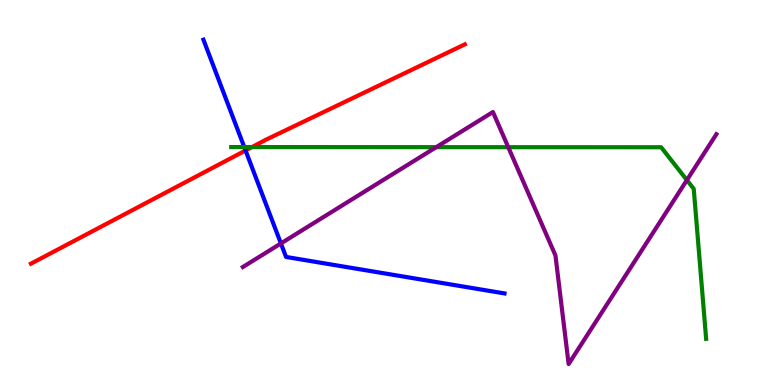[{'lines': ['blue', 'red'], 'intersections': [{'x': 3.17, 'y': 6.09}]}, {'lines': ['green', 'red'], 'intersections': [{'x': 3.25, 'y': 6.18}]}, {'lines': ['purple', 'red'], 'intersections': []}, {'lines': ['blue', 'green'], 'intersections': [{'x': 3.15, 'y': 6.18}]}, {'lines': ['blue', 'purple'], 'intersections': [{'x': 3.62, 'y': 3.68}]}, {'lines': ['green', 'purple'], 'intersections': [{'x': 5.63, 'y': 6.18}, {'x': 6.56, 'y': 6.18}, {'x': 8.86, 'y': 5.32}]}]